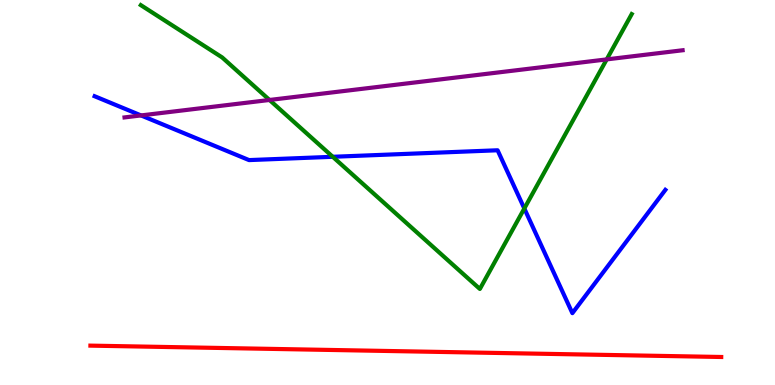[{'lines': ['blue', 'red'], 'intersections': []}, {'lines': ['green', 'red'], 'intersections': []}, {'lines': ['purple', 'red'], 'intersections': []}, {'lines': ['blue', 'green'], 'intersections': [{'x': 4.29, 'y': 5.93}, {'x': 6.77, 'y': 4.58}]}, {'lines': ['blue', 'purple'], 'intersections': [{'x': 1.82, 'y': 7.0}]}, {'lines': ['green', 'purple'], 'intersections': [{'x': 3.48, 'y': 7.4}, {'x': 7.83, 'y': 8.46}]}]